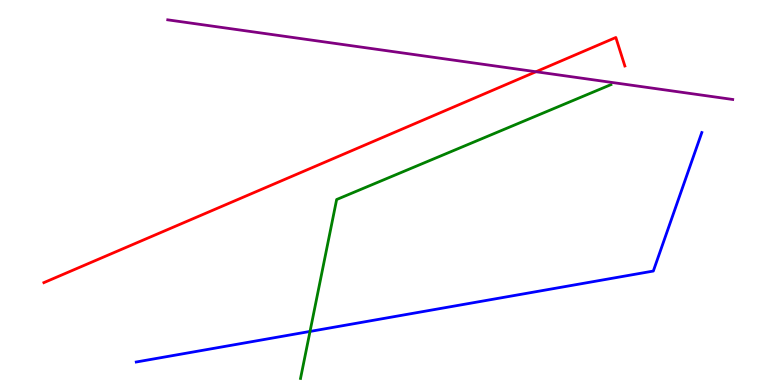[{'lines': ['blue', 'red'], 'intersections': []}, {'lines': ['green', 'red'], 'intersections': []}, {'lines': ['purple', 'red'], 'intersections': [{'x': 6.92, 'y': 8.14}]}, {'lines': ['blue', 'green'], 'intersections': [{'x': 4.0, 'y': 1.39}]}, {'lines': ['blue', 'purple'], 'intersections': []}, {'lines': ['green', 'purple'], 'intersections': []}]